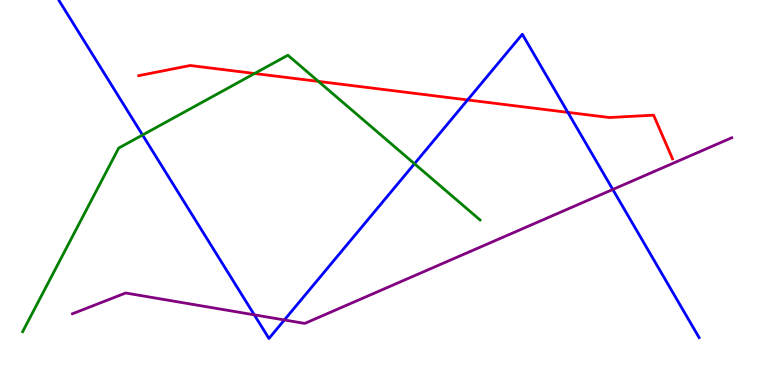[{'lines': ['blue', 'red'], 'intersections': [{'x': 6.03, 'y': 7.4}, {'x': 7.33, 'y': 7.08}]}, {'lines': ['green', 'red'], 'intersections': [{'x': 3.29, 'y': 8.09}, {'x': 4.11, 'y': 7.89}]}, {'lines': ['purple', 'red'], 'intersections': []}, {'lines': ['blue', 'green'], 'intersections': [{'x': 1.84, 'y': 6.49}, {'x': 5.35, 'y': 5.75}]}, {'lines': ['blue', 'purple'], 'intersections': [{'x': 3.28, 'y': 1.82}, {'x': 3.67, 'y': 1.69}, {'x': 7.91, 'y': 5.08}]}, {'lines': ['green', 'purple'], 'intersections': []}]